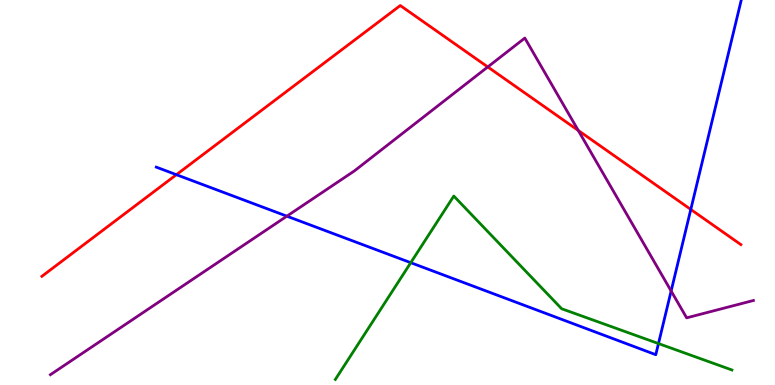[{'lines': ['blue', 'red'], 'intersections': [{'x': 2.28, 'y': 5.46}, {'x': 8.91, 'y': 4.56}]}, {'lines': ['green', 'red'], 'intersections': []}, {'lines': ['purple', 'red'], 'intersections': [{'x': 6.29, 'y': 8.26}, {'x': 7.46, 'y': 6.61}]}, {'lines': ['blue', 'green'], 'intersections': [{'x': 5.3, 'y': 3.18}, {'x': 8.5, 'y': 1.08}]}, {'lines': ['blue', 'purple'], 'intersections': [{'x': 3.7, 'y': 4.39}, {'x': 8.66, 'y': 2.44}]}, {'lines': ['green', 'purple'], 'intersections': []}]